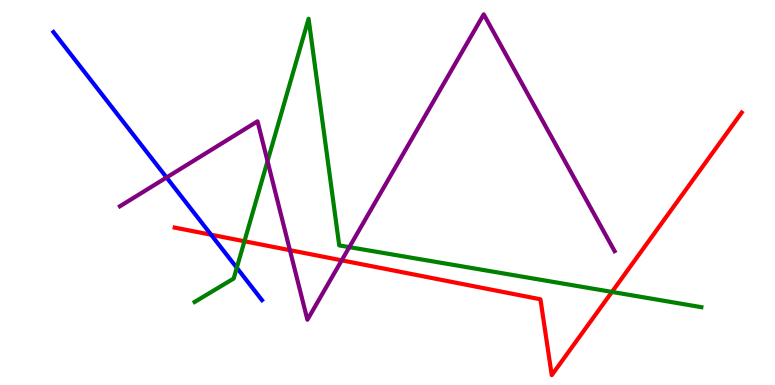[{'lines': ['blue', 'red'], 'intersections': [{'x': 2.72, 'y': 3.9}]}, {'lines': ['green', 'red'], 'intersections': [{'x': 3.15, 'y': 3.73}, {'x': 7.9, 'y': 2.42}]}, {'lines': ['purple', 'red'], 'intersections': [{'x': 3.74, 'y': 3.5}, {'x': 4.41, 'y': 3.24}]}, {'lines': ['blue', 'green'], 'intersections': [{'x': 3.06, 'y': 3.05}]}, {'lines': ['blue', 'purple'], 'intersections': [{'x': 2.15, 'y': 5.39}]}, {'lines': ['green', 'purple'], 'intersections': [{'x': 3.45, 'y': 5.81}, {'x': 4.51, 'y': 3.58}]}]